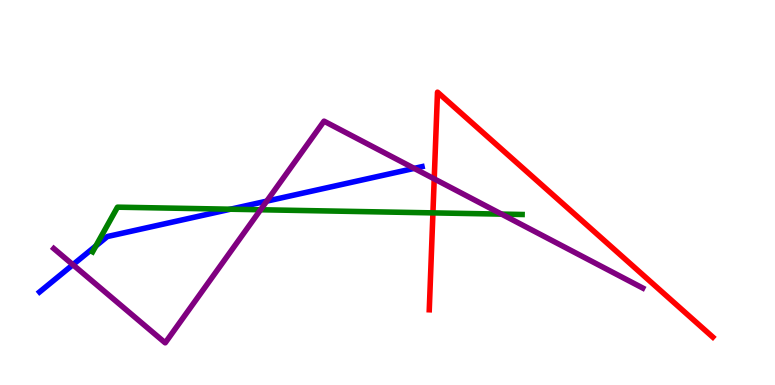[{'lines': ['blue', 'red'], 'intersections': []}, {'lines': ['green', 'red'], 'intersections': [{'x': 5.59, 'y': 4.47}]}, {'lines': ['purple', 'red'], 'intersections': [{'x': 5.6, 'y': 5.35}]}, {'lines': ['blue', 'green'], 'intersections': [{'x': 1.24, 'y': 3.61}, {'x': 2.97, 'y': 4.57}]}, {'lines': ['blue', 'purple'], 'intersections': [{'x': 0.941, 'y': 3.12}, {'x': 3.44, 'y': 4.78}, {'x': 5.34, 'y': 5.63}]}, {'lines': ['green', 'purple'], 'intersections': [{'x': 3.36, 'y': 4.55}, {'x': 6.47, 'y': 4.44}]}]